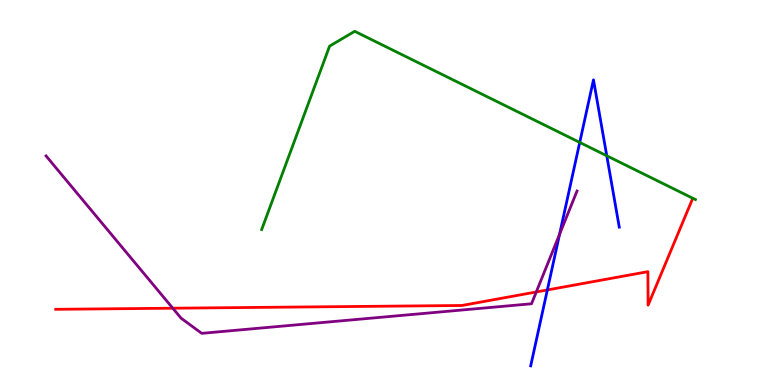[{'lines': ['blue', 'red'], 'intersections': [{'x': 7.06, 'y': 2.47}]}, {'lines': ['green', 'red'], 'intersections': []}, {'lines': ['purple', 'red'], 'intersections': [{'x': 2.23, 'y': 1.99}, {'x': 6.92, 'y': 2.42}]}, {'lines': ['blue', 'green'], 'intersections': [{'x': 7.48, 'y': 6.3}, {'x': 7.83, 'y': 5.95}]}, {'lines': ['blue', 'purple'], 'intersections': [{'x': 7.22, 'y': 3.92}]}, {'lines': ['green', 'purple'], 'intersections': []}]